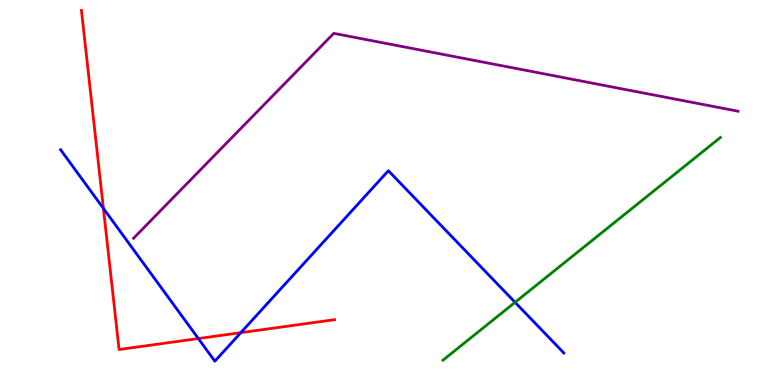[{'lines': ['blue', 'red'], 'intersections': [{'x': 1.33, 'y': 4.59}, {'x': 2.56, 'y': 1.21}, {'x': 3.11, 'y': 1.36}]}, {'lines': ['green', 'red'], 'intersections': []}, {'lines': ['purple', 'red'], 'intersections': []}, {'lines': ['blue', 'green'], 'intersections': [{'x': 6.65, 'y': 2.15}]}, {'lines': ['blue', 'purple'], 'intersections': []}, {'lines': ['green', 'purple'], 'intersections': []}]